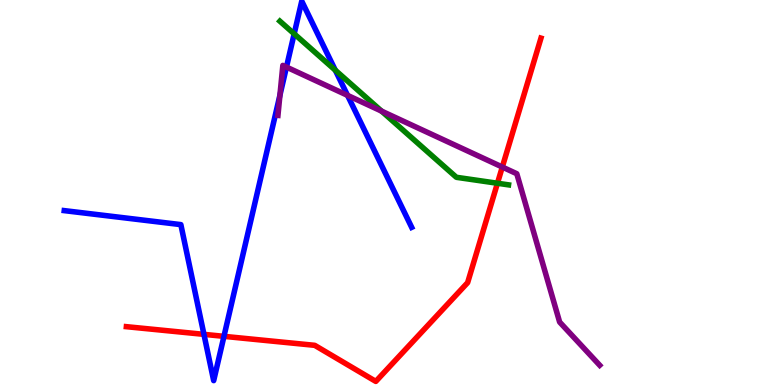[{'lines': ['blue', 'red'], 'intersections': [{'x': 2.63, 'y': 1.32}, {'x': 2.89, 'y': 1.26}]}, {'lines': ['green', 'red'], 'intersections': [{'x': 6.42, 'y': 5.24}]}, {'lines': ['purple', 'red'], 'intersections': [{'x': 6.48, 'y': 5.66}]}, {'lines': ['blue', 'green'], 'intersections': [{'x': 3.8, 'y': 9.12}, {'x': 4.33, 'y': 8.18}]}, {'lines': ['blue', 'purple'], 'intersections': [{'x': 3.61, 'y': 7.53}, {'x': 3.7, 'y': 8.26}, {'x': 4.48, 'y': 7.52}]}, {'lines': ['green', 'purple'], 'intersections': [{'x': 4.92, 'y': 7.11}]}]